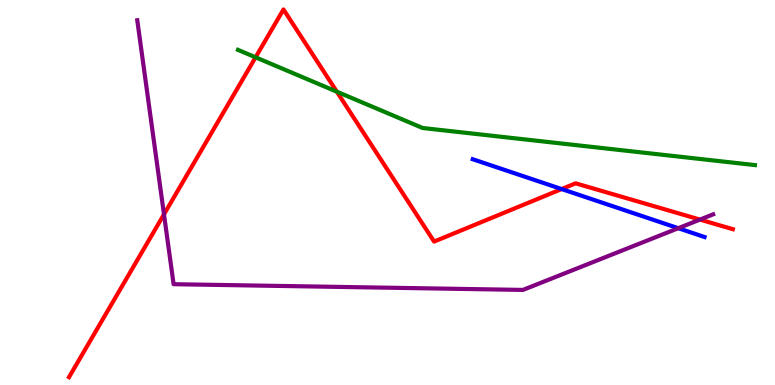[{'lines': ['blue', 'red'], 'intersections': [{'x': 7.25, 'y': 5.09}]}, {'lines': ['green', 'red'], 'intersections': [{'x': 3.3, 'y': 8.51}, {'x': 4.35, 'y': 7.62}]}, {'lines': ['purple', 'red'], 'intersections': [{'x': 2.12, 'y': 4.43}, {'x': 9.03, 'y': 4.3}]}, {'lines': ['blue', 'green'], 'intersections': []}, {'lines': ['blue', 'purple'], 'intersections': [{'x': 8.75, 'y': 4.07}]}, {'lines': ['green', 'purple'], 'intersections': []}]